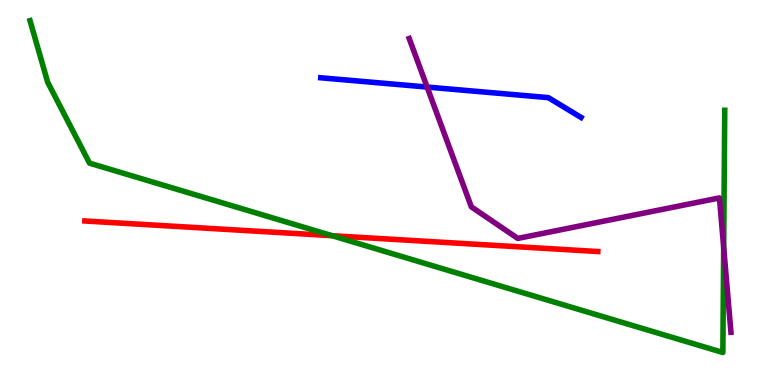[{'lines': ['blue', 'red'], 'intersections': []}, {'lines': ['green', 'red'], 'intersections': [{'x': 4.29, 'y': 3.88}]}, {'lines': ['purple', 'red'], 'intersections': []}, {'lines': ['blue', 'green'], 'intersections': []}, {'lines': ['blue', 'purple'], 'intersections': [{'x': 5.51, 'y': 7.74}]}, {'lines': ['green', 'purple'], 'intersections': [{'x': 9.34, 'y': 3.57}]}]